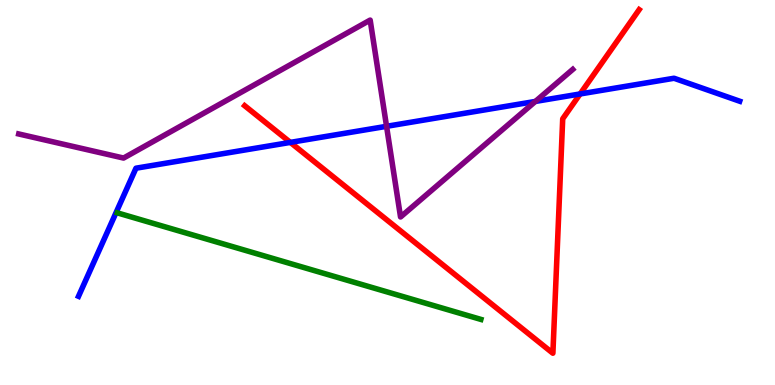[{'lines': ['blue', 'red'], 'intersections': [{'x': 3.75, 'y': 6.3}, {'x': 7.49, 'y': 7.56}]}, {'lines': ['green', 'red'], 'intersections': []}, {'lines': ['purple', 'red'], 'intersections': []}, {'lines': ['blue', 'green'], 'intersections': []}, {'lines': ['blue', 'purple'], 'intersections': [{'x': 4.99, 'y': 6.72}, {'x': 6.91, 'y': 7.37}]}, {'lines': ['green', 'purple'], 'intersections': []}]